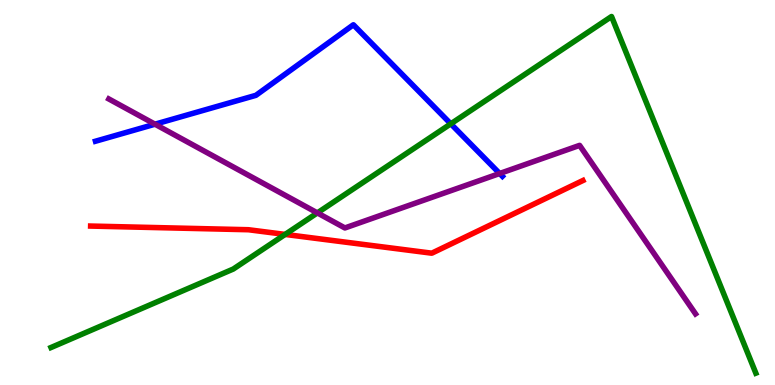[{'lines': ['blue', 'red'], 'intersections': []}, {'lines': ['green', 'red'], 'intersections': [{'x': 3.68, 'y': 3.91}]}, {'lines': ['purple', 'red'], 'intersections': []}, {'lines': ['blue', 'green'], 'intersections': [{'x': 5.82, 'y': 6.78}]}, {'lines': ['blue', 'purple'], 'intersections': [{'x': 2.0, 'y': 6.77}, {'x': 6.45, 'y': 5.49}]}, {'lines': ['green', 'purple'], 'intersections': [{'x': 4.09, 'y': 4.47}]}]